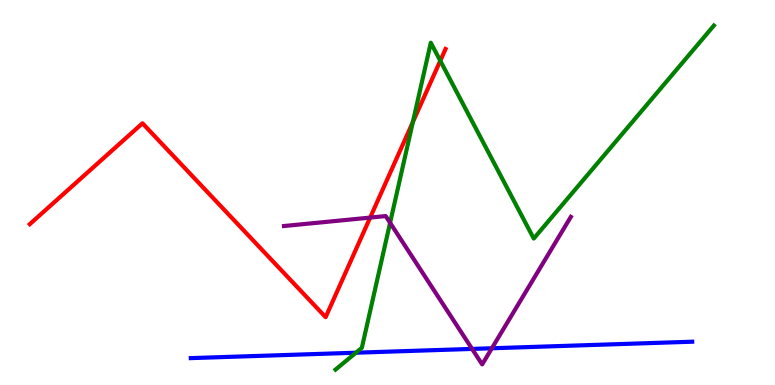[{'lines': ['blue', 'red'], 'intersections': []}, {'lines': ['green', 'red'], 'intersections': [{'x': 5.33, 'y': 6.83}, {'x': 5.68, 'y': 8.42}]}, {'lines': ['purple', 'red'], 'intersections': [{'x': 4.78, 'y': 4.35}]}, {'lines': ['blue', 'green'], 'intersections': [{'x': 4.59, 'y': 0.839}]}, {'lines': ['blue', 'purple'], 'intersections': [{'x': 6.09, 'y': 0.937}, {'x': 6.35, 'y': 0.954}]}, {'lines': ['green', 'purple'], 'intersections': [{'x': 5.03, 'y': 4.21}]}]